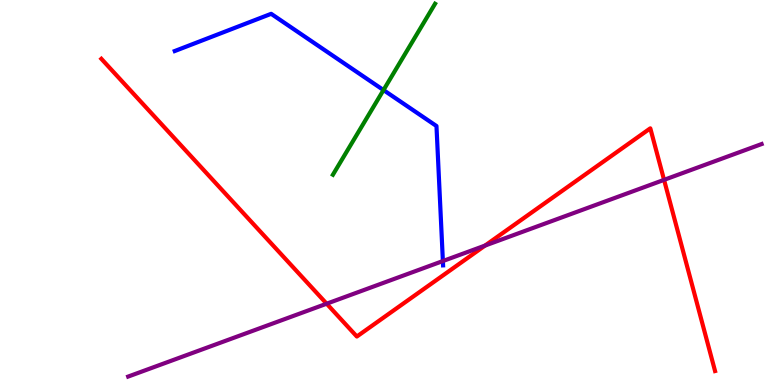[{'lines': ['blue', 'red'], 'intersections': []}, {'lines': ['green', 'red'], 'intersections': []}, {'lines': ['purple', 'red'], 'intersections': [{'x': 4.21, 'y': 2.11}, {'x': 6.26, 'y': 3.62}, {'x': 8.57, 'y': 5.33}]}, {'lines': ['blue', 'green'], 'intersections': [{'x': 4.95, 'y': 7.66}]}, {'lines': ['blue', 'purple'], 'intersections': [{'x': 5.71, 'y': 3.22}]}, {'lines': ['green', 'purple'], 'intersections': []}]